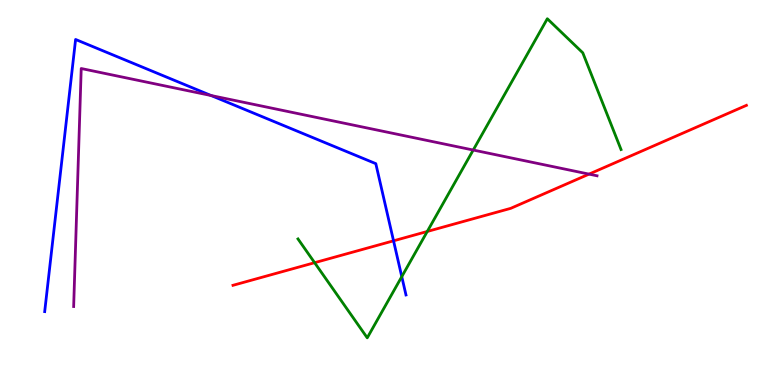[{'lines': ['blue', 'red'], 'intersections': [{'x': 5.08, 'y': 3.74}]}, {'lines': ['green', 'red'], 'intersections': [{'x': 4.06, 'y': 3.18}, {'x': 5.51, 'y': 3.99}]}, {'lines': ['purple', 'red'], 'intersections': [{'x': 7.6, 'y': 5.48}]}, {'lines': ['blue', 'green'], 'intersections': [{'x': 5.18, 'y': 2.81}]}, {'lines': ['blue', 'purple'], 'intersections': [{'x': 2.72, 'y': 7.52}]}, {'lines': ['green', 'purple'], 'intersections': [{'x': 6.11, 'y': 6.1}]}]